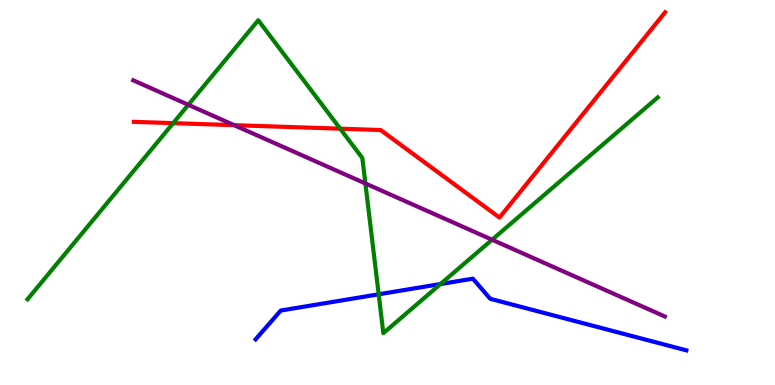[{'lines': ['blue', 'red'], 'intersections': []}, {'lines': ['green', 'red'], 'intersections': [{'x': 2.23, 'y': 6.8}, {'x': 4.39, 'y': 6.66}]}, {'lines': ['purple', 'red'], 'intersections': [{'x': 3.02, 'y': 6.75}]}, {'lines': ['blue', 'green'], 'intersections': [{'x': 4.89, 'y': 2.36}, {'x': 5.68, 'y': 2.62}]}, {'lines': ['blue', 'purple'], 'intersections': []}, {'lines': ['green', 'purple'], 'intersections': [{'x': 2.43, 'y': 7.28}, {'x': 4.71, 'y': 5.23}, {'x': 6.35, 'y': 3.77}]}]